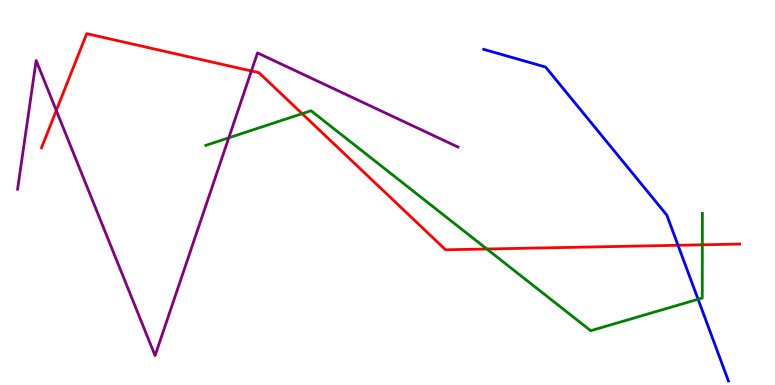[{'lines': ['blue', 'red'], 'intersections': [{'x': 8.75, 'y': 3.63}]}, {'lines': ['green', 'red'], 'intersections': [{'x': 3.9, 'y': 7.05}, {'x': 6.28, 'y': 3.53}, {'x': 9.06, 'y': 3.64}]}, {'lines': ['purple', 'red'], 'intersections': [{'x': 0.726, 'y': 7.13}, {'x': 3.24, 'y': 8.16}]}, {'lines': ['blue', 'green'], 'intersections': [{'x': 9.01, 'y': 2.23}]}, {'lines': ['blue', 'purple'], 'intersections': []}, {'lines': ['green', 'purple'], 'intersections': [{'x': 2.95, 'y': 6.42}]}]